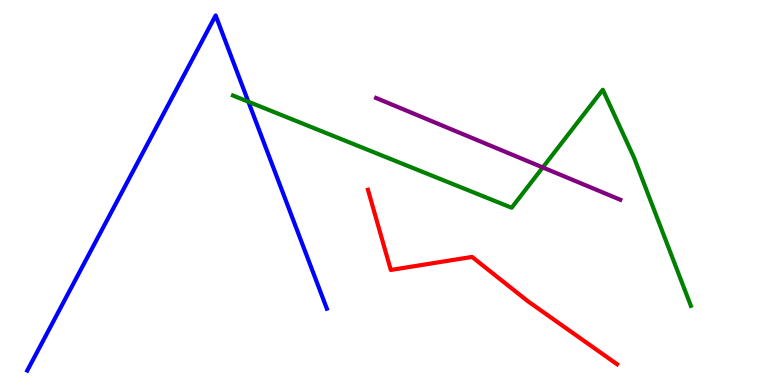[{'lines': ['blue', 'red'], 'intersections': []}, {'lines': ['green', 'red'], 'intersections': []}, {'lines': ['purple', 'red'], 'intersections': []}, {'lines': ['blue', 'green'], 'intersections': [{'x': 3.2, 'y': 7.36}]}, {'lines': ['blue', 'purple'], 'intersections': []}, {'lines': ['green', 'purple'], 'intersections': [{'x': 7.0, 'y': 5.65}]}]